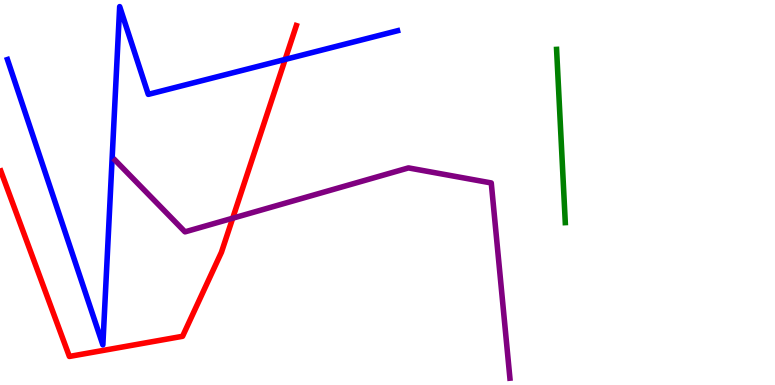[{'lines': ['blue', 'red'], 'intersections': [{'x': 3.68, 'y': 8.46}]}, {'lines': ['green', 'red'], 'intersections': []}, {'lines': ['purple', 'red'], 'intersections': [{'x': 3.0, 'y': 4.33}]}, {'lines': ['blue', 'green'], 'intersections': []}, {'lines': ['blue', 'purple'], 'intersections': []}, {'lines': ['green', 'purple'], 'intersections': []}]